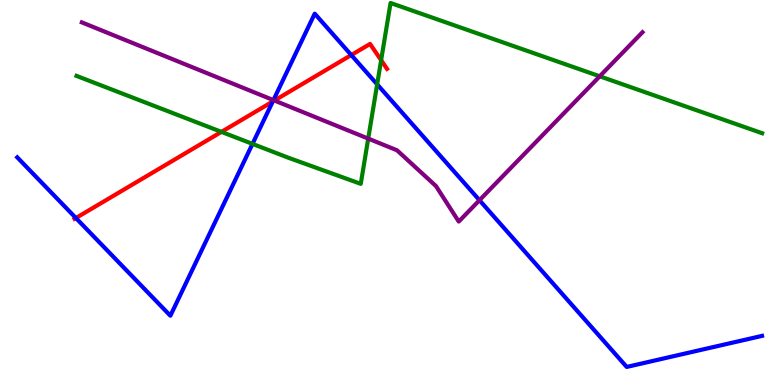[{'lines': ['blue', 'red'], 'intersections': [{'x': 0.979, 'y': 4.34}, {'x': 3.52, 'y': 7.36}, {'x': 4.53, 'y': 8.57}]}, {'lines': ['green', 'red'], 'intersections': [{'x': 2.86, 'y': 6.57}, {'x': 4.92, 'y': 8.44}]}, {'lines': ['purple', 'red'], 'intersections': [{'x': 3.54, 'y': 7.39}]}, {'lines': ['blue', 'green'], 'intersections': [{'x': 3.26, 'y': 6.26}, {'x': 4.87, 'y': 7.81}]}, {'lines': ['blue', 'purple'], 'intersections': [{'x': 3.53, 'y': 7.4}, {'x': 6.19, 'y': 4.8}]}, {'lines': ['green', 'purple'], 'intersections': [{'x': 4.75, 'y': 6.4}, {'x': 7.74, 'y': 8.02}]}]